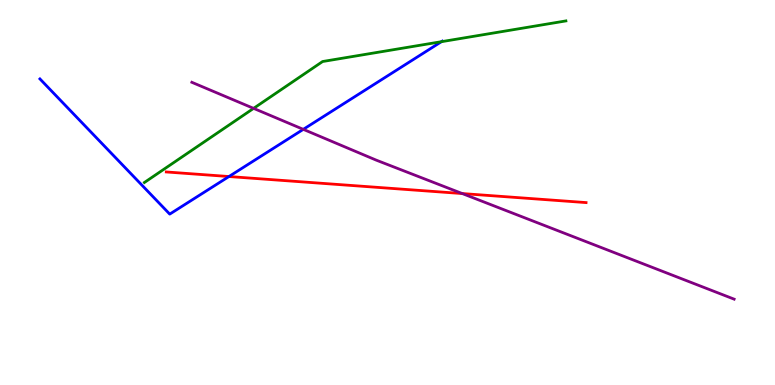[{'lines': ['blue', 'red'], 'intersections': [{'x': 2.95, 'y': 5.41}]}, {'lines': ['green', 'red'], 'intersections': []}, {'lines': ['purple', 'red'], 'intersections': [{'x': 5.96, 'y': 4.97}]}, {'lines': ['blue', 'green'], 'intersections': [{'x': 5.7, 'y': 8.92}]}, {'lines': ['blue', 'purple'], 'intersections': [{'x': 3.91, 'y': 6.64}]}, {'lines': ['green', 'purple'], 'intersections': [{'x': 3.27, 'y': 7.19}]}]